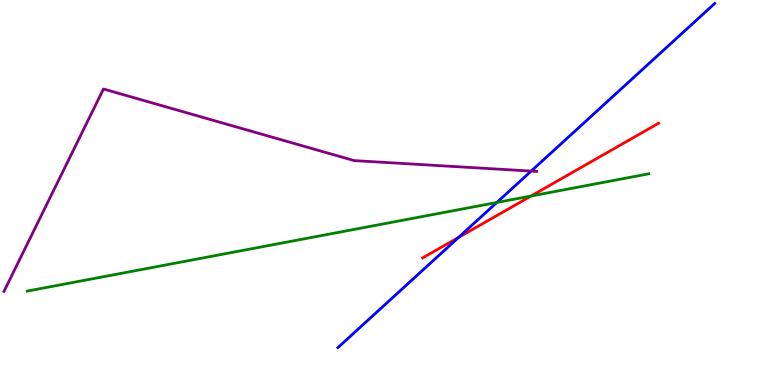[{'lines': ['blue', 'red'], 'intersections': [{'x': 5.92, 'y': 3.83}]}, {'lines': ['green', 'red'], 'intersections': [{'x': 6.85, 'y': 4.91}]}, {'lines': ['purple', 'red'], 'intersections': []}, {'lines': ['blue', 'green'], 'intersections': [{'x': 6.41, 'y': 4.74}]}, {'lines': ['blue', 'purple'], 'intersections': [{'x': 6.85, 'y': 5.56}]}, {'lines': ['green', 'purple'], 'intersections': []}]